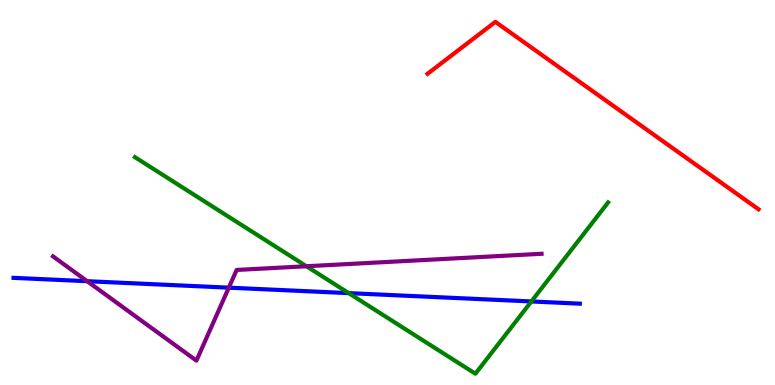[{'lines': ['blue', 'red'], 'intersections': []}, {'lines': ['green', 'red'], 'intersections': []}, {'lines': ['purple', 'red'], 'intersections': []}, {'lines': ['blue', 'green'], 'intersections': [{'x': 4.5, 'y': 2.39}, {'x': 6.86, 'y': 2.17}]}, {'lines': ['blue', 'purple'], 'intersections': [{'x': 1.12, 'y': 2.7}, {'x': 2.95, 'y': 2.53}]}, {'lines': ['green', 'purple'], 'intersections': [{'x': 3.95, 'y': 3.08}]}]